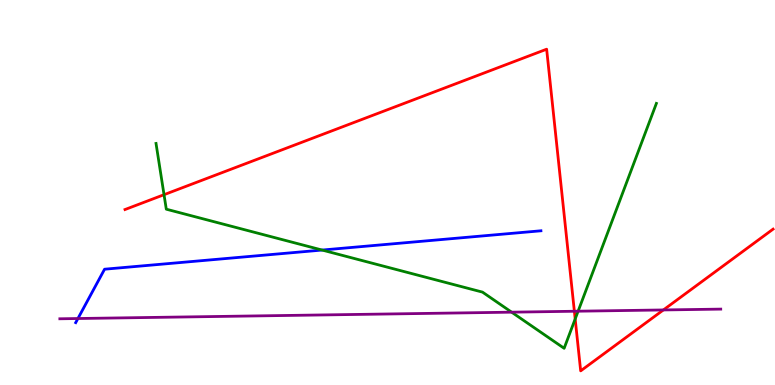[{'lines': ['blue', 'red'], 'intersections': []}, {'lines': ['green', 'red'], 'intersections': [{'x': 2.12, 'y': 4.94}, {'x': 7.42, 'y': 1.71}]}, {'lines': ['purple', 'red'], 'intersections': [{'x': 7.41, 'y': 1.92}, {'x': 8.56, 'y': 1.95}]}, {'lines': ['blue', 'green'], 'intersections': [{'x': 4.16, 'y': 3.51}]}, {'lines': ['blue', 'purple'], 'intersections': [{'x': 1.01, 'y': 1.73}]}, {'lines': ['green', 'purple'], 'intersections': [{'x': 6.6, 'y': 1.89}, {'x': 7.46, 'y': 1.92}]}]